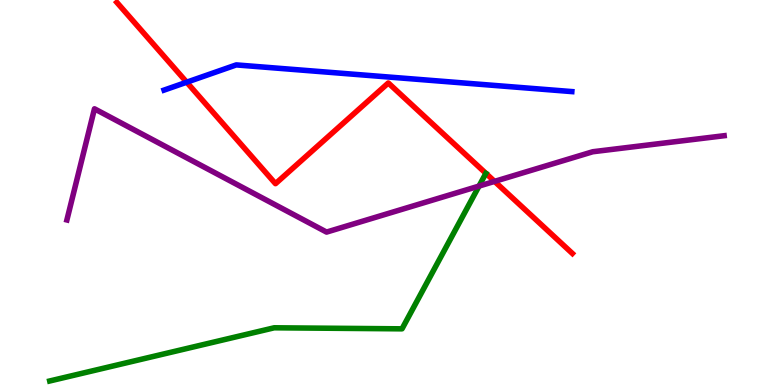[{'lines': ['blue', 'red'], 'intersections': [{'x': 2.41, 'y': 7.86}]}, {'lines': ['green', 'red'], 'intersections': []}, {'lines': ['purple', 'red'], 'intersections': [{'x': 6.38, 'y': 5.29}]}, {'lines': ['blue', 'green'], 'intersections': []}, {'lines': ['blue', 'purple'], 'intersections': []}, {'lines': ['green', 'purple'], 'intersections': [{'x': 6.18, 'y': 5.17}]}]